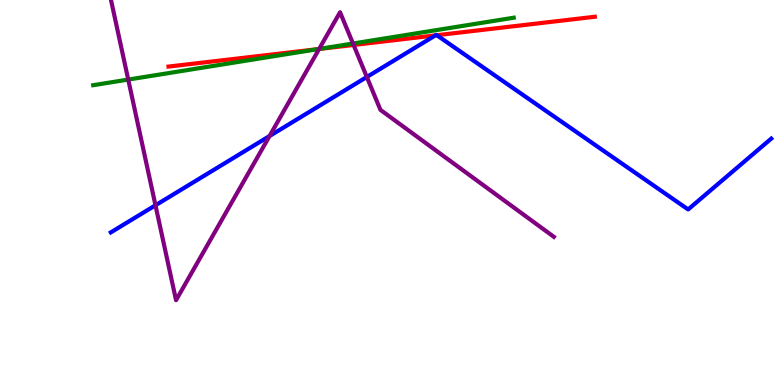[{'lines': ['blue', 'red'], 'intersections': [{'x': 5.62, 'y': 9.08}, {'x': 5.64, 'y': 9.09}]}, {'lines': ['green', 'red'], 'intersections': [{'x': 4.11, 'y': 8.73}]}, {'lines': ['purple', 'red'], 'intersections': [{'x': 4.12, 'y': 8.73}, {'x': 4.56, 'y': 8.83}]}, {'lines': ['blue', 'green'], 'intersections': []}, {'lines': ['blue', 'purple'], 'intersections': [{'x': 2.01, 'y': 4.67}, {'x': 3.48, 'y': 6.47}, {'x': 4.73, 'y': 8.0}]}, {'lines': ['green', 'purple'], 'intersections': [{'x': 1.65, 'y': 7.93}, {'x': 4.12, 'y': 8.73}, {'x': 4.55, 'y': 8.87}]}]